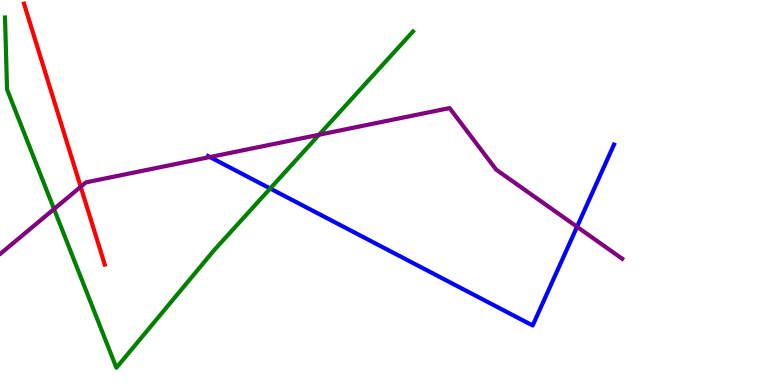[{'lines': ['blue', 'red'], 'intersections': []}, {'lines': ['green', 'red'], 'intersections': []}, {'lines': ['purple', 'red'], 'intersections': [{'x': 1.04, 'y': 5.15}]}, {'lines': ['blue', 'green'], 'intersections': [{'x': 3.49, 'y': 5.1}]}, {'lines': ['blue', 'purple'], 'intersections': [{'x': 2.71, 'y': 5.92}, {'x': 7.45, 'y': 4.11}]}, {'lines': ['green', 'purple'], 'intersections': [{'x': 0.697, 'y': 4.57}, {'x': 4.12, 'y': 6.5}]}]